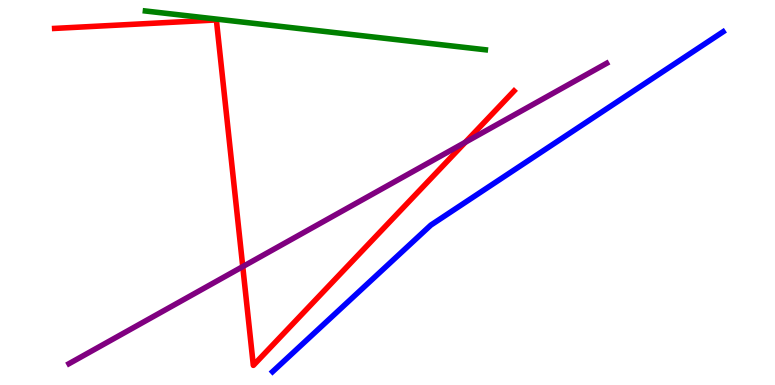[{'lines': ['blue', 'red'], 'intersections': []}, {'lines': ['green', 'red'], 'intersections': []}, {'lines': ['purple', 'red'], 'intersections': [{'x': 3.13, 'y': 3.08}, {'x': 6.0, 'y': 6.3}]}, {'lines': ['blue', 'green'], 'intersections': []}, {'lines': ['blue', 'purple'], 'intersections': []}, {'lines': ['green', 'purple'], 'intersections': []}]